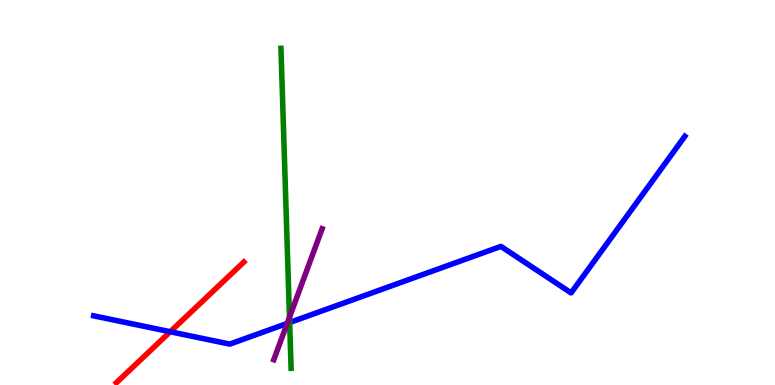[{'lines': ['blue', 'red'], 'intersections': [{'x': 2.2, 'y': 1.38}]}, {'lines': ['green', 'red'], 'intersections': []}, {'lines': ['purple', 'red'], 'intersections': []}, {'lines': ['blue', 'green'], 'intersections': [{'x': 3.74, 'y': 1.62}]}, {'lines': ['blue', 'purple'], 'intersections': [{'x': 3.71, 'y': 1.6}]}, {'lines': ['green', 'purple'], 'intersections': [{'x': 3.74, 'y': 1.76}]}]